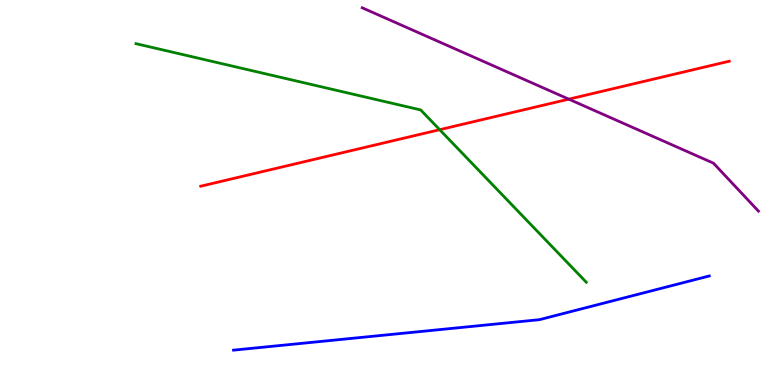[{'lines': ['blue', 'red'], 'intersections': []}, {'lines': ['green', 'red'], 'intersections': [{'x': 5.67, 'y': 6.63}]}, {'lines': ['purple', 'red'], 'intersections': [{'x': 7.34, 'y': 7.42}]}, {'lines': ['blue', 'green'], 'intersections': []}, {'lines': ['blue', 'purple'], 'intersections': []}, {'lines': ['green', 'purple'], 'intersections': []}]